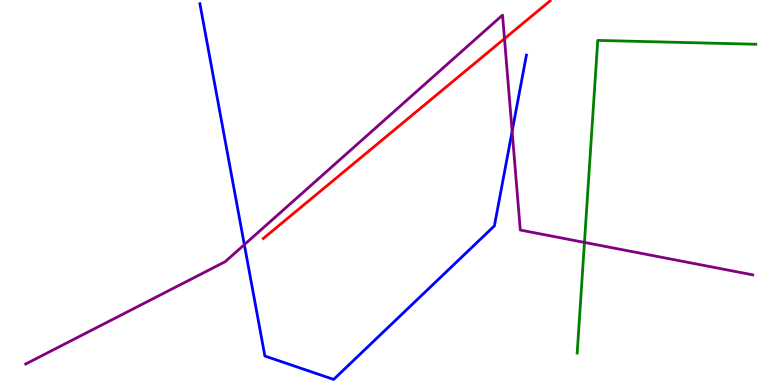[{'lines': ['blue', 'red'], 'intersections': []}, {'lines': ['green', 'red'], 'intersections': []}, {'lines': ['purple', 'red'], 'intersections': [{'x': 6.51, 'y': 9.0}]}, {'lines': ['blue', 'green'], 'intersections': []}, {'lines': ['blue', 'purple'], 'intersections': [{'x': 3.15, 'y': 3.65}, {'x': 6.61, 'y': 6.59}]}, {'lines': ['green', 'purple'], 'intersections': [{'x': 7.54, 'y': 3.7}]}]